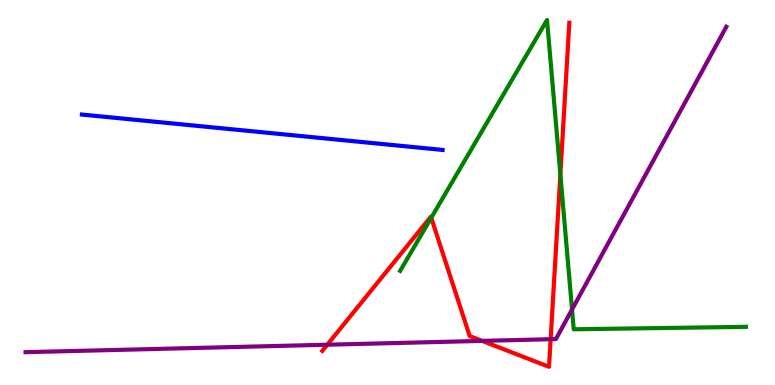[{'lines': ['blue', 'red'], 'intersections': []}, {'lines': ['green', 'red'], 'intersections': [{'x': 5.56, 'y': 4.34}, {'x': 7.23, 'y': 5.47}]}, {'lines': ['purple', 'red'], 'intersections': [{'x': 4.22, 'y': 1.05}, {'x': 6.22, 'y': 1.15}, {'x': 7.11, 'y': 1.19}]}, {'lines': ['blue', 'green'], 'intersections': []}, {'lines': ['blue', 'purple'], 'intersections': []}, {'lines': ['green', 'purple'], 'intersections': [{'x': 7.38, 'y': 1.96}]}]